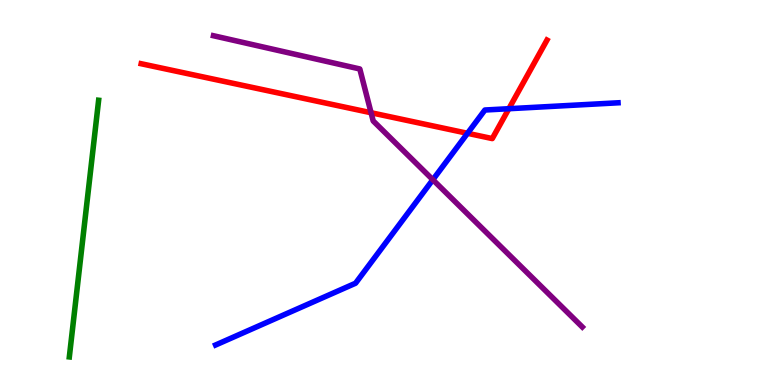[{'lines': ['blue', 'red'], 'intersections': [{'x': 6.03, 'y': 6.54}, {'x': 6.57, 'y': 7.18}]}, {'lines': ['green', 'red'], 'intersections': []}, {'lines': ['purple', 'red'], 'intersections': [{'x': 4.79, 'y': 7.07}]}, {'lines': ['blue', 'green'], 'intersections': []}, {'lines': ['blue', 'purple'], 'intersections': [{'x': 5.59, 'y': 5.33}]}, {'lines': ['green', 'purple'], 'intersections': []}]